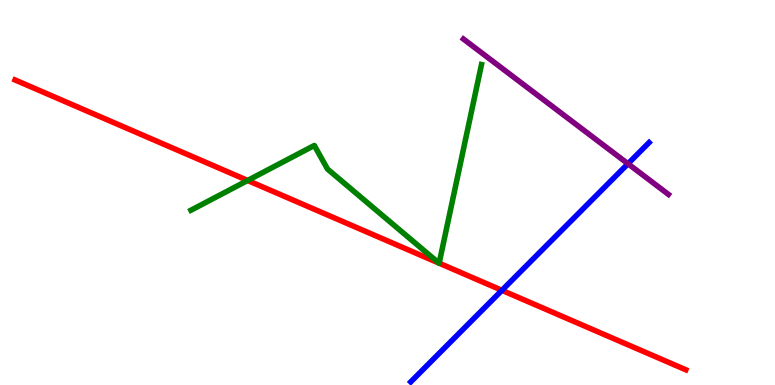[{'lines': ['blue', 'red'], 'intersections': [{'x': 6.48, 'y': 2.46}]}, {'lines': ['green', 'red'], 'intersections': [{'x': 3.2, 'y': 5.31}, {'x': 5.66, 'y': 3.17}, {'x': 5.67, 'y': 3.16}]}, {'lines': ['purple', 'red'], 'intersections': []}, {'lines': ['blue', 'green'], 'intersections': []}, {'lines': ['blue', 'purple'], 'intersections': [{'x': 8.1, 'y': 5.75}]}, {'lines': ['green', 'purple'], 'intersections': []}]